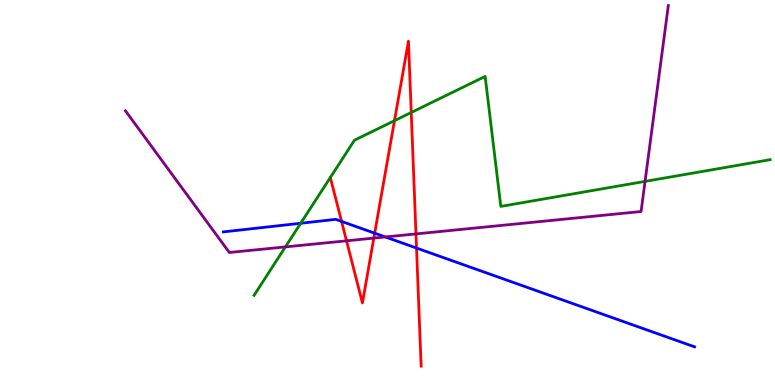[{'lines': ['blue', 'red'], 'intersections': [{'x': 4.41, 'y': 4.25}, {'x': 4.83, 'y': 3.94}, {'x': 5.37, 'y': 3.56}]}, {'lines': ['green', 'red'], 'intersections': [{'x': 5.09, 'y': 6.87}, {'x': 5.31, 'y': 7.08}]}, {'lines': ['purple', 'red'], 'intersections': [{'x': 4.47, 'y': 3.74}, {'x': 4.82, 'y': 3.82}, {'x': 5.37, 'y': 3.92}]}, {'lines': ['blue', 'green'], 'intersections': [{'x': 3.88, 'y': 4.2}]}, {'lines': ['blue', 'purple'], 'intersections': [{'x': 4.97, 'y': 3.85}]}, {'lines': ['green', 'purple'], 'intersections': [{'x': 3.68, 'y': 3.59}, {'x': 8.32, 'y': 5.29}]}]